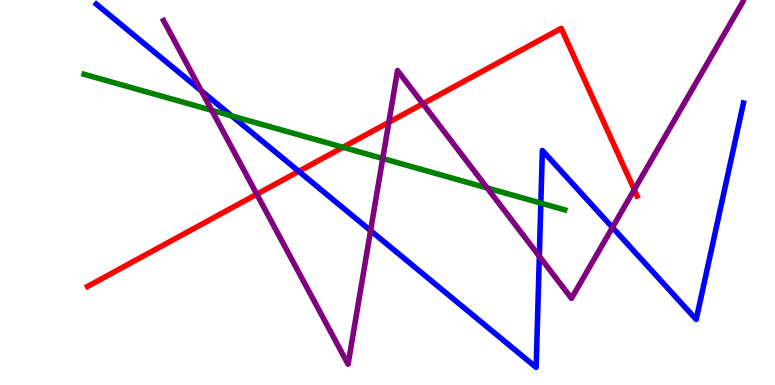[{'lines': ['blue', 'red'], 'intersections': [{'x': 3.86, 'y': 5.55}]}, {'lines': ['green', 'red'], 'intersections': [{'x': 4.43, 'y': 6.17}]}, {'lines': ['purple', 'red'], 'intersections': [{'x': 3.31, 'y': 4.96}, {'x': 5.02, 'y': 6.82}, {'x': 5.46, 'y': 7.31}, {'x': 8.18, 'y': 5.07}]}, {'lines': ['blue', 'green'], 'intersections': [{'x': 2.99, 'y': 6.99}, {'x': 6.98, 'y': 4.72}]}, {'lines': ['blue', 'purple'], 'intersections': [{'x': 2.6, 'y': 7.64}, {'x': 4.78, 'y': 4.01}, {'x': 6.96, 'y': 3.34}, {'x': 7.9, 'y': 4.09}]}, {'lines': ['green', 'purple'], 'intersections': [{'x': 2.73, 'y': 7.14}, {'x': 4.94, 'y': 5.88}, {'x': 6.29, 'y': 5.12}]}]